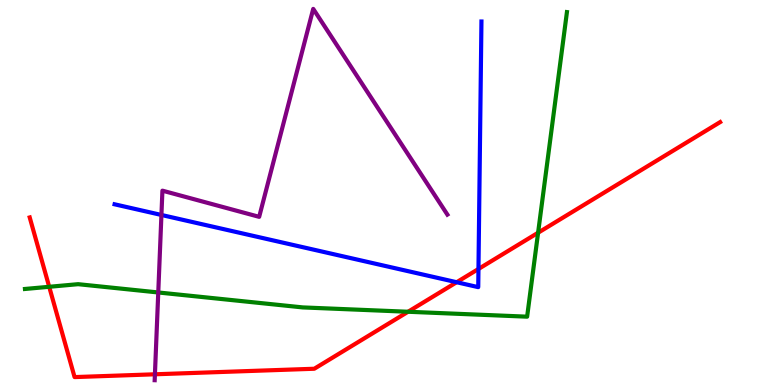[{'lines': ['blue', 'red'], 'intersections': [{'x': 5.89, 'y': 2.67}, {'x': 6.17, 'y': 3.01}]}, {'lines': ['green', 'red'], 'intersections': [{'x': 0.635, 'y': 2.55}, {'x': 5.27, 'y': 1.9}, {'x': 6.94, 'y': 3.95}]}, {'lines': ['purple', 'red'], 'intersections': [{'x': 2.0, 'y': 0.278}]}, {'lines': ['blue', 'green'], 'intersections': []}, {'lines': ['blue', 'purple'], 'intersections': [{'x': 2.08, 'y': 4.42}]}, {'lines': ['green', 'purple'], 'intersections': [{'x': 2.04, 'y': 2.4}]}]